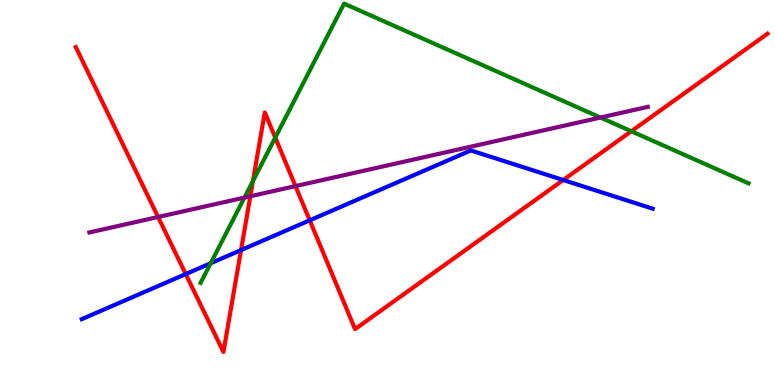[{'lines': ['blue', 'red'], 'intersections': [{'x': 2.4, 'y': 2.88}, {'x': 3.11, 'y': 3.5}, {'x': 4.0, 'y': 4.28}, {'x': 7.27, 'y': 5.32}]}, {'lines': ['green', 'red'], 'intersections': [{'x': 3.26, 'y': 5.3}, {'x': 3.55, 'y': 6.43}, {'x': 8.15, 'y': 6.59}]}, {'lines': ['purple', 'red'], 'intersections': [{'x': 2.04, 'y': 4.36}, {'x': 3.23, 'y': 4.9}, {'x': 3.81, 'y': 5.17}]}, {'lines': ['blue', 'green'], 'intersections': [{'x': 2.72, 'y': 3.16}]}, {'lines': ['blue', 'purple'], 'intersections': []}, {'lines': ['green', 'purple'], 'intersections': [{'x': 3.15, 'y': 4.87}, {'x': 7.75, 'y': 6.95}]}]